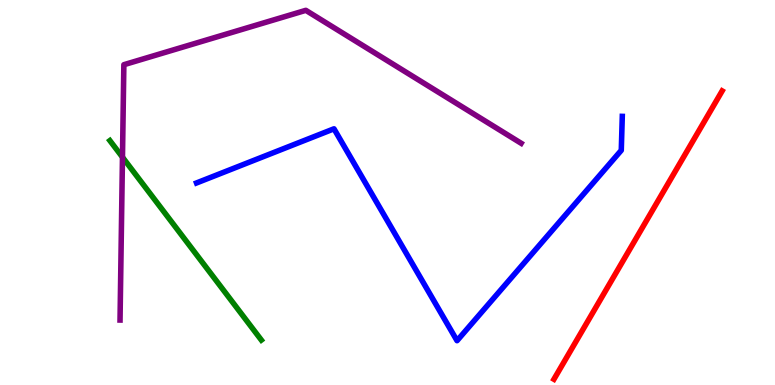[{'lines': ['blue', 'red'], 'intersections': []}, {'lines': ['green', 'red'], 'intersections': []}, {'lines': ['purple', 'red'], 'intersections': []}, {'lines': ['blue', 'green'], 'intersections': []}, {'lines': ['blue', 'purple'], 'intersections': []}, {'lines': ['green', 'purple'], 'intersections': [{'x': 1.58, 'y': 5.92}]}]